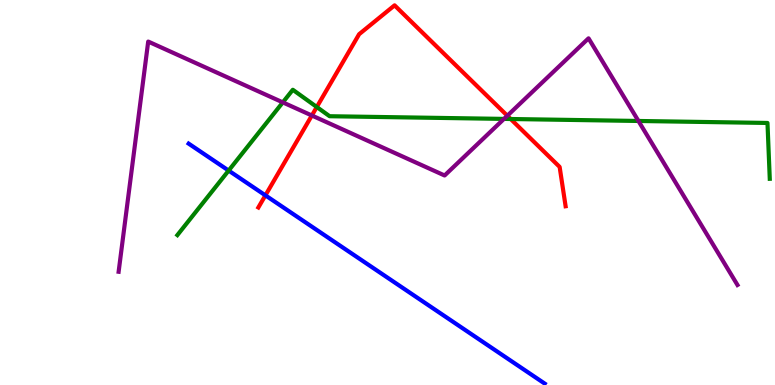[{'lines': ['blue', 'red'], 'intersections': [{'x': 3.42, 'y': 4.93}]}, {'lines': ['green', 'red'], 'intersections': [{'x': 4.09, 'y': 7.22}, {'x': 6.59, 'y': 6.91}]}, {'lines': ['purple', 'red'], 'intersections': [{'x': 4.02, 'y': 7.0}, {'x': 6.55, 'y': 6.99}]}, {'lines': ['blue', 'green'], 'intersections': [{'x': 2.95, 'y': 5.57}]}, {'lines': ['blue', 'purple'], 'intersections': []}, {'lines': ['green', 'purple'], 'intersections': [{'x': 3.65, 'y': 7.34}, {'x': 6.5, 'y': 6.91}, {'x': 8.24, 'y': 6.86}]}]